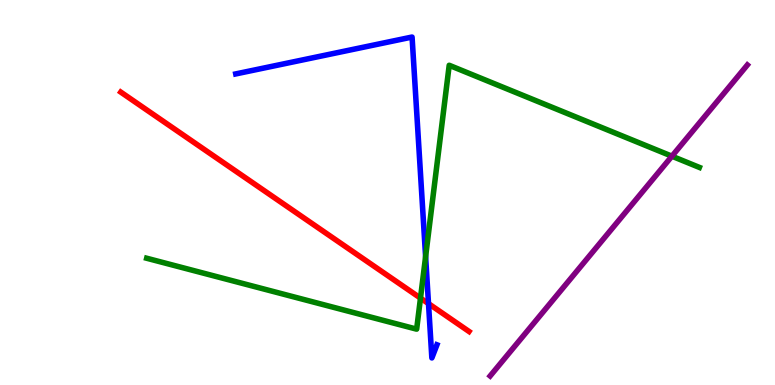[{'lines': ['blue', 'red'], 'intersections': [{'x': 5.53, 'y': 2.11}]}, {'lines': ['green', 'red'], 'intersections': [{'x': 5.43, 'y': 2.26}]}, {'lines': ['purple', 'red'], 'intersections': []}, {'lines': ['blue', 'green'], 'intersections': [{'x': 5.49, 'y': 3.33}]}, {'lines': ['blue', 'purple'], 'intersections': []}, {'lines': ['green', 'purple'], 'intersections': [{'x': 8.67, 'y': 5.94}]}]